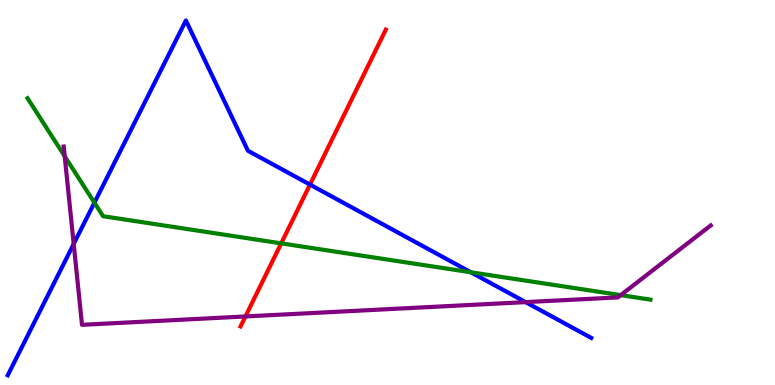[{'lines': ['blue', 'red'], 'intersections': [{'x': 4.0, 'y': 5.21}]}, {'lines': ['green', 'red'], 'intersections': [{'x': 3.63, 'y': 3.68}]}, {'lines': ['purple', 'red'], 'intersections': [{'x': 3.17, 'y': 1.78}]}, {'lines': ['blue', 'green'], 'intersections': [{'x': 1.22, 'y': 4.74}, {'x': 6.08, 'y': 2.93}]}, {'lines': ['blue', 'purple'], 'intersections': [{'x': 0.951, 'y': 3.66}, {'x': 6.78, 'y': 2.15}]}, {'lines': ['green', 'purple'], 'intersections': [{'x': 0.835, 'y': 5.94}, {'x': 8.01, 'y': 2.33}]}]